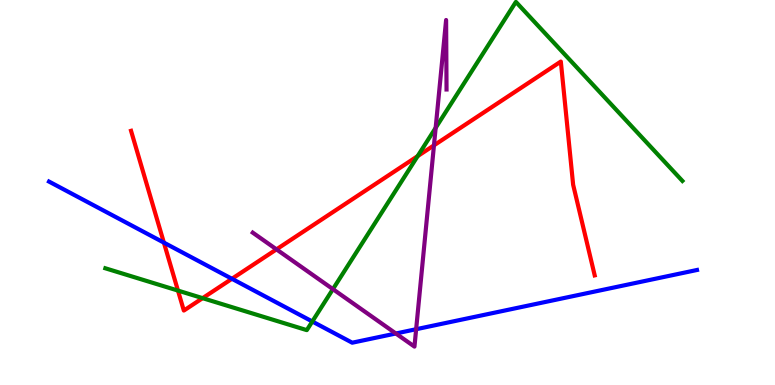[{'lines': ['blue', 'red'], 'intersections': [{'x': 2.11, 'y': 3.7}, {'x': 2.99, 'y': 2.76}]}, {'lines': ['green', 'red'], 'intersections': [{'x': 2.3, 'y': 2.45}, {'x': 2.61, 'y': 2.26}, {'x': 5.39, 'y': 5.94}]}, {'lines': ['purple', 'red'], 'intersections': [{'x': 3.57, 'y': 3.52}, {'x': 5.6, 'y': 6.22}]}, {'lines': ['blue', 'green'], 'intersections': [{'x': 4.03, 'y': 1.65}]}, {'lines': ['blue', 'purple'], 'intersections': [{'x': 5.11, 'y': 1.34}, {'x': 5.37, 'y': 1.45}]}, {'lines': ['green', 'purple'], 'intersections': [{'x': 4.3, 'y': 2.49}, {'x': 5.62, 'y': 6.68}]}]